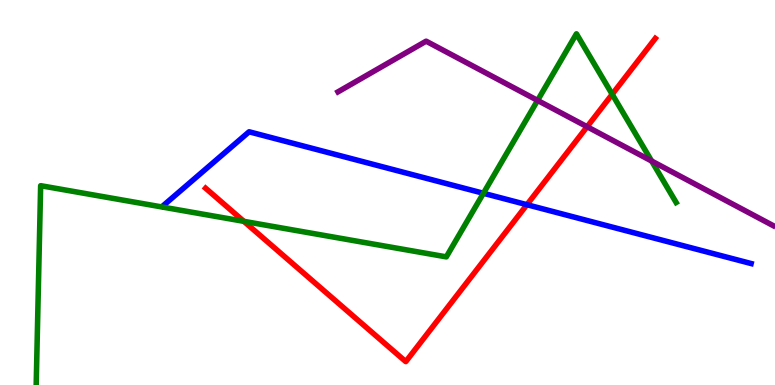[{'lines': ['blue', 'red'], 'intersections': [{'x': 6.8, 'y': 4.68}]}, {'lines': ['green', 'red'], 'intersections': [{'x': 3.15, 'y': 4.25}, {'x': 7.9, 'y': 7.55}]}, {'lines': ['purple', 'red'], 'intersections': [{'x': 7.58, 'y': 6.71}]}, {'lines': ['blue', 'green'], 'intersections': [{'x': 6.24, 'y': 4.98}]}, {'lines': ['blue', 'purple'], 'intersections': []}, {'lines': ['green', 'purple'], 'intersections': [{'x': 6.94, 'y': 7.39}, {'x': 8.41, 'y': 5.82}]}]